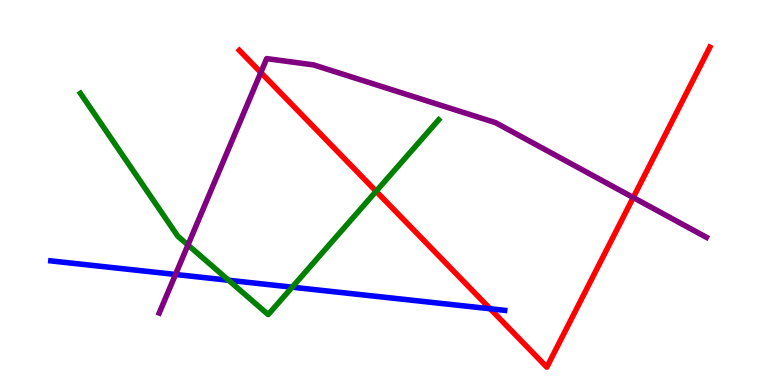[{'lines': ['blue', 'red'], 'intersections': [{'x': 6.32, 'y': 1.98}]}, {'lines': ['green', 'red'], 'intersections': [{'x': 4.85, 'y': 5.03}]}, {'lines': ['purple', 'red'], 'intersections': [{'x': 3.37, 'y': 8.12}, {'x': 8.17, 'y': 4.87}]}, {'lines': ['blue', 'green'], 'intersections': [{'x': 2.95, 'y': 2.72}, {'x': 3.77, 'y': 2.54}]}, {'lines': ['blue', 'purple'], 'intersections': [{'x': 2.26, 'y': 2.87}]}, {'lines': ['green', 'purple'], 'intersections': [{'x': 2.43, 'y': 3.64}]}]